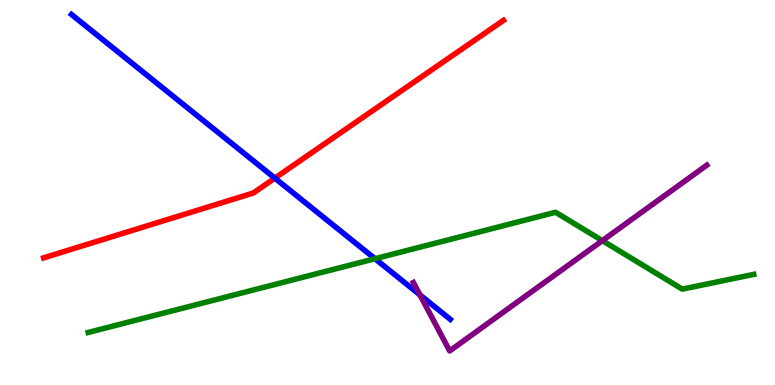[{'lines': ['blue', 'red'], 'intersections': [{'x': 3.55, 'y': 5.37}]}, {'lines': ['green', 'red'], 'intersections': []}, {'lines': ['purple', 'red'], 'intersections': []}, {'lines': ['blue', 'green'], 'intersections': [{'x': 4.84, 'y': 3.28}]}, {'lines': ['blue', 'purple'], 'intersections': [{'x': 5.42, 'y': 2.34}]}, {'lines': ['green', 'purple'], 'intersections': [{'x': 7.77, 'y': 3.75}]}]